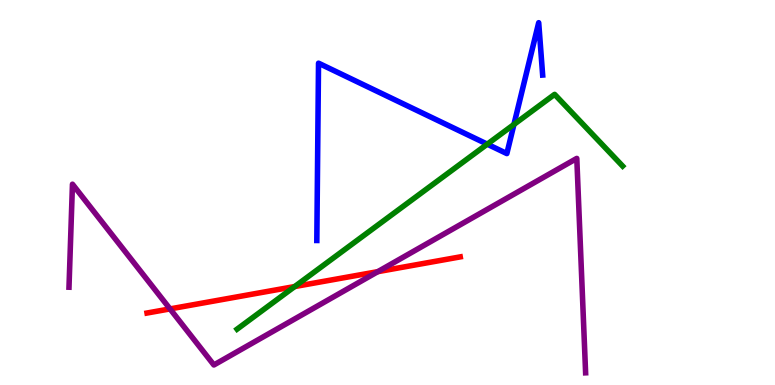[{'lines': ['blue', 'red'], 'intersections': []}, {'lines': ['green', 'red'], 'intersections': [{'x': 3.8, 'y': 2.56}]}, {'lines': ['purple', 'red'], 'intersections': [{'x': 2.19, 'y': 1.98}, {'x': 4.87, 'y': 2.94}]}, {'lines': ['blue', 'green'], 'intersections': [{'x': 6.29, 'y': 6.26}, {'x': 6.63, 'y': 6.77}]}, {'lines': ['blue', 'purple'], 'intersections': []}, {'lines': ['green', 'purple'], 'intersections': []}]